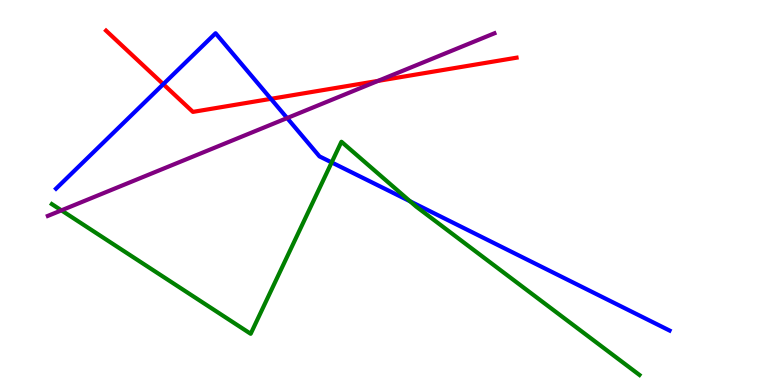[{'lines': ['blue', 'red'], 'intersections': [{'x': 2.11, 'y': 7.81}, {'x': 3.5, 'y': 7.43}]}, {'lines': ['green', 'red'], 'intersections': []}, {'lines': ['purple', 'red'], 'intersections': [{'x': 4.88, 'y': 7.9}]}, {'lines': ['blue', 'green'], 'intersections': [{'x': 4.28, 'y': 5.78}, {'x': 5.29, 'y': 4.77}]}, {'lines': ['blue', 'purple'], 'intersections': [{'x': 3.71, 'y': 6.93}]}, {'lines': ['green', 'purple'], 'intersections': [{'x': 0.792, 'y': 4.54}]}]